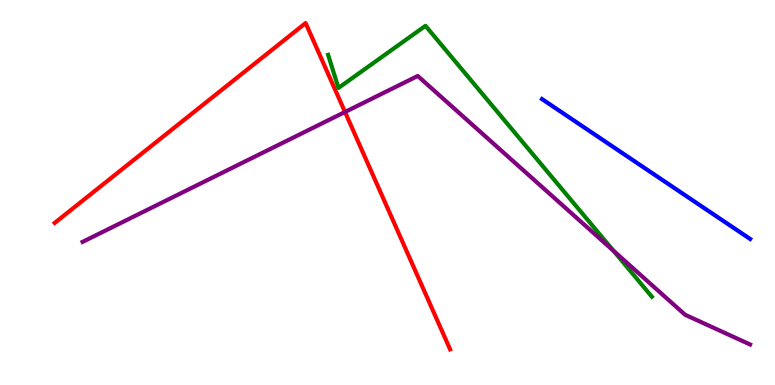[{'lines': ['blue', 'red'], 'intersections': []}, {'lines': ['green', 'red'], 'intersections': []}, {'lines': ['purple', 'red'], 'intersections': [{'x': 4.45, 'y': 7.09}]}, {'lines': ['blue', 'green'], 'intersections': []}, {'lines': ['blue', 'purple'], 'intersections': []}, {'lines': ['green', 'purple'], 'intersections': [{'x': 7.92, 'y': 3.49}]}]